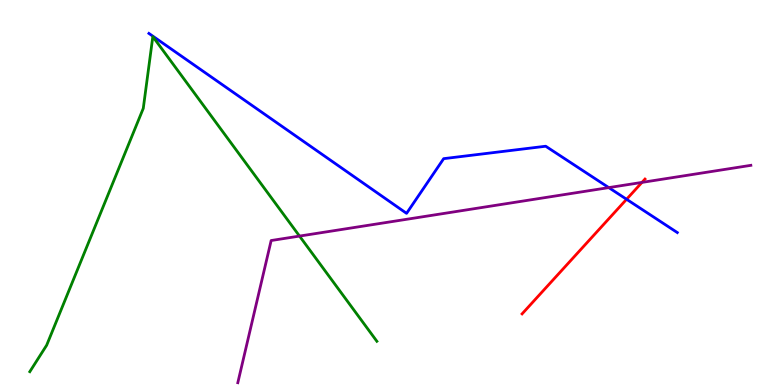[{'lines': ['blue', 'red'], 'intersections': [{'x': 8.08, 'y': 4.82}]}, {'lines': ['green', 'red'], 'intersections': []}, {'lines': ['purple', 'red'], 'intersections': [{'x': 8.28, 'y': 5.26}]}, {'lines': ['blue', 'green'], 'intersections': []}, {'lines': ['blue', 'purple'], 'intersections': [{'x': 7.86, 'y': 5.13}]}, {'lines': ['green', 'purple'], 'intersections': [{'x': 3.86, 'y': 3.87}]}]